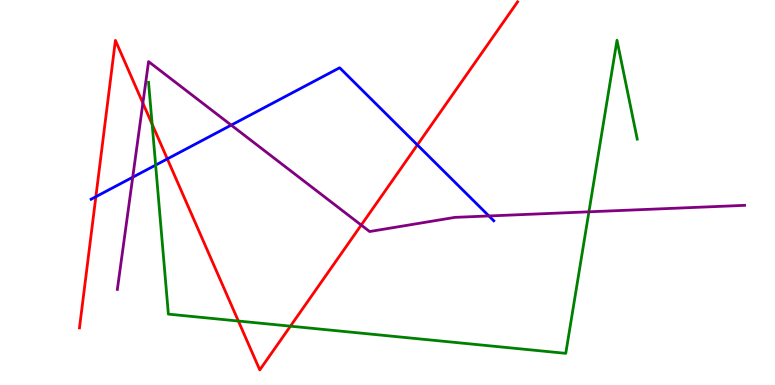[{'lines': ['blue', 'red'], 'intersections': [{'x': 1.24, 'y': 4.89}, {'x': 2.16, 'y': 5.87}, {'x': 5.39, 'y': 6.24}]}, {'lines': ['green', 'red'], 'intersections': [{'x': 1.96, 'y': 6.77}, {'x': 3.08, 'y': 1.66}, {'x': 3.75, 'y': 1.53}]}, {'lines': ['purple', 'red'], 'intersections': [{'x': 1.84, 'y': 7.32}, {'x': 4.66, 'y': 4.15}]}, {'lines': ['blue', 'green'], 'intersections': [{'x': 2.01, 'y': 5.71}]}, {'lines': ['blue', 'purple'], 'intersections': [{'x': 1.71, 'y': 5.4}, {'x': 2.98, 'y': 6.75}, {'x': 6.31, 'y': 4.39}]}, {'lines': ['green', 'purple'], 'intersections': [{'x': 7.6, 'y': 4.5}]}]